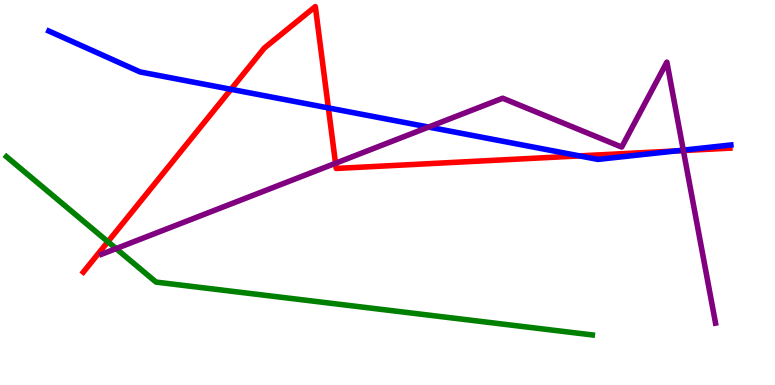[{'lines': ['blue', 'red'], 'intersections': [{'x': 2.98, 'y': 7.68}, {'x': 4.24, 'y': 7.2}, {'x': 7.48, 'y': 5.95}, {'x': 8.72, 'y': 6.08}]}, {'lines': ['green', 'red'], 'intersections': [{'x': 1.39, 'y': 3.72}]}, {'lines': ['purple', 'red'], 'intersections': [{'x': 4.33, 'y': 5.76}, {'x': 8.82, 'y': 6.09}]}, {'lines': ['blue', 'green'], 'intersections': []}, {'lines': ['blue', 'purple'], 'intersections': [{'x': 5.53, 'y': 6.7}, {'x': 8.82, 'y': 6.1}]}, {'lines': ['green', 'purple'], 'intersections': [{'x': 1.5, 'y': 3.54}]}]